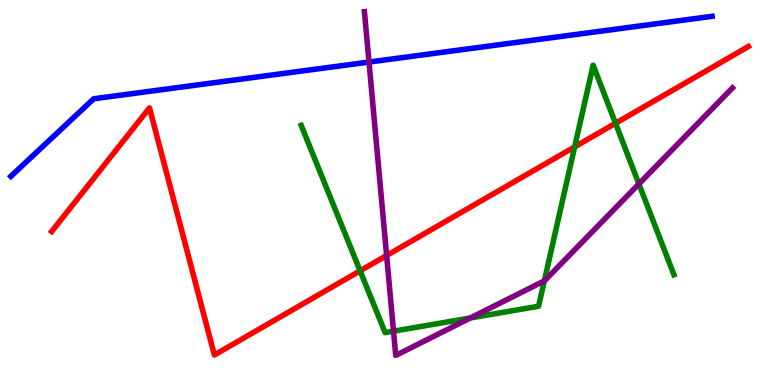[{'lines': ['blue', 'red'], 'intersections': []}, {'lines': ['green', 'red'], 'intersections': [{'x': 4.65, 'y': 2.97}, {'x': 7.41, 'y': 6.19}, {'x': 7.94, 'y': 6.8}]}, {'lines': ['purple', 'red'], 'intersections': [{'x': 4.99, 'y': 3.36}]}, {'lines': ['blue', 'green'], 'intersections': []}, {'lines': ['blue', 'purple'], 'intersections': [{'x': 4.76, 'y': 8.39}]}, {'lines': ['green', 'purple'], 'intersections': [{'x': 5.08, 'y': 1.4}, {'x': 6.07, 'y': 1.74}, {'x': 7.02, 'y': 2.7}, {'x': 8.24, 'y': 5.22}]}]